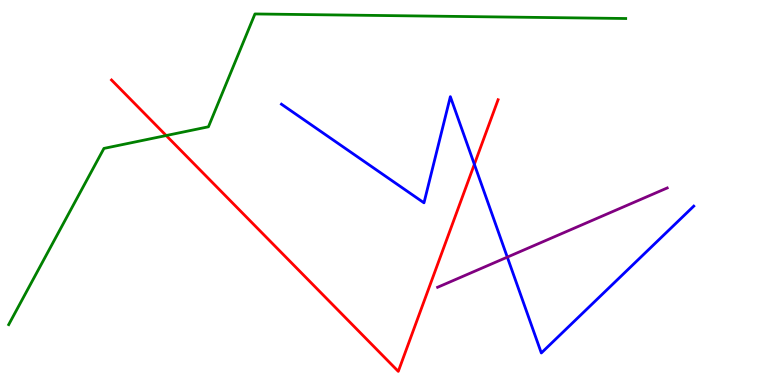[{'lines': ['blue', 'red'], 'intersections': [{'x': 6.12, 'y': 5.73}]}, {'lines': ['green', 'red'], 'intersections': [{'x': 2.14, 'y': 6.48}]}, {'lines': ['purple', 'red'], 'intersections': []}, {'lines': ['blue', 'green'], 'intersections': []}, {'lines': ['blue', 'purple'], 'intersections': [{'x': 6.55, 'y': 3.32}]}, {'lines': ['green', 'purple'], 'intersections': []}]